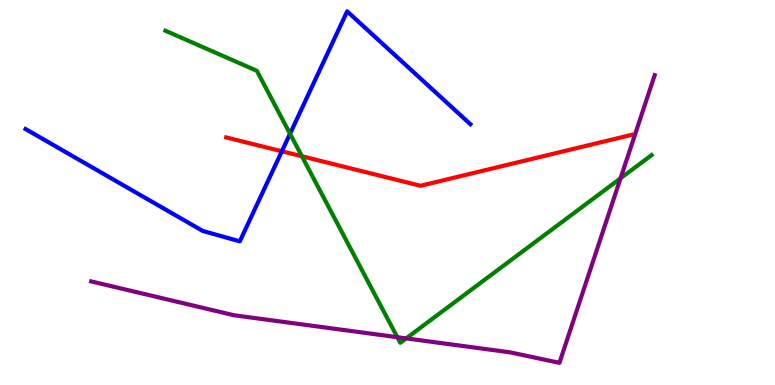[{'lines': ['blue', 'red'], 'intersections': [{'x': 3.64, 'y': 6.07}]}, {'lines': ['green', 'red'], 'intersections': [{'x': 3.9, 'y': 5.94}]}, {'lines': ['purple', 'red'], 'intersections': []}, {'lines': ['blue', 'green'], 'intersections': [{'x': 3.74, 'y': 6.53}]}, {'lines': ['blue', 'purple'], 'intersections': []}, {'lines': ['green', 'purple'], 'intersections': [{'x': 5.13, 'y': 1.24}, {'x': 5.24, 'y': 1.21}, {'x': 8.01, 'y': 5.37}]}]